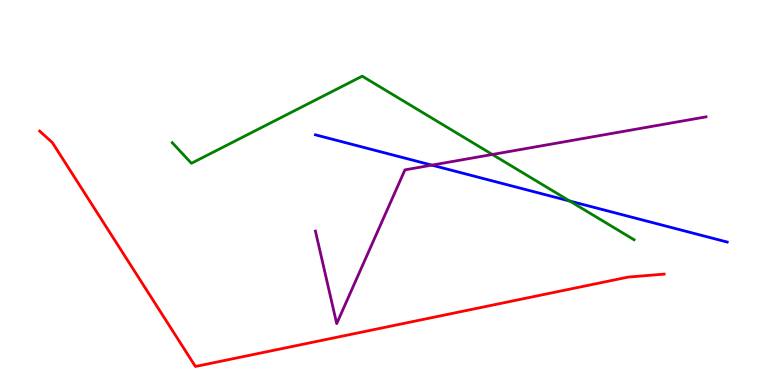[{'lines': ['blue', 'red'], 'intersections': []}, {'lines': ['green', 'red'], 'intersections': []}, {'lines': ['purple', 'red'], 'intersections': []}, {'lines': ['blue', 'green'], 'intersections': [{'x': 7.35, 'y': 4.78}]}, {'lines': ['blue', 'purple'], 'intersections': [{'x': 5.57, 'y': 5.71}]}, {'lines': ['green', 'purple'], 'intersections': [{'x': 6.35, 'y': 5.99}]}]